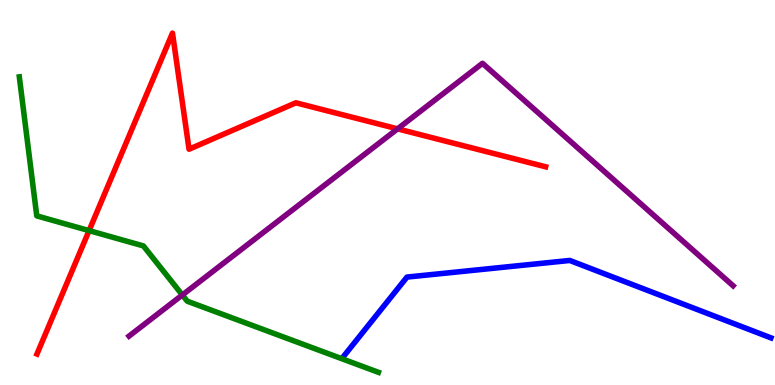[{'lines': ['blue', 'red'], 'intersections': []}, {'lines': ['green', 'red'], 'intersections': [{'x': 1.15, 'y': 4.01}]}, {'lines': ['purple', 'red'], 'intersections': [{'x': 5.13, 'y': 6.65}]}, {'lines': ['blue', 'green'], 'intersections': []}, {'lines': ['blue', 'purple'], 'intersections': []}, {'lines': ['green', 'purple'], 'intersections': [{'x': 2.35, 'y': 2.34}]}]